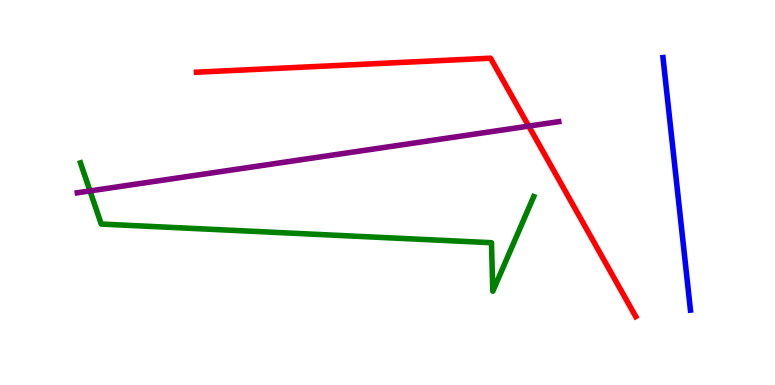[{'lines': ['blue', 'red'], 'intersections': []}, {'lines': ['green', 'red'], 'intersections': []}, {'lines': ['purple', 'red'], 'intersections': [{'x': 6.82, 'y': 6.72}]}, {'lines': ['blue', 'green'], 'intersections': []}, {'lines': ['blue', 'purple'], 'intersections': []}, {'lines': ['green', 'purple'], 'intersections': [{'x': 1.16, 'y': 5.04}]}]